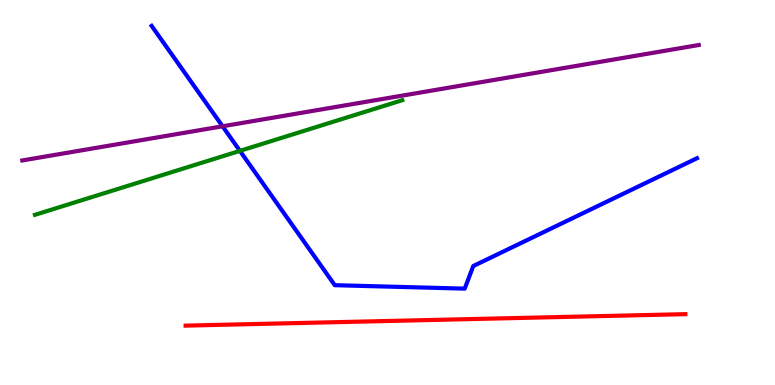[{'lines': ['blue', 'red'], 'intersections': []}, {'lines': ['green', 'red'], 'intersections': []}, {'lines': ['purple', 'red'], 'intersections': []}, {'lines': ['blue', 'green'], 'intersections': [{'x': 3.1, 'y': 6.08}]}, {'lines': ['blue', 'purple'], 'intersections': [{'x': 2.87, 'y': 6.72}]}, {'lines': ['green', 'purple'], 'intersections': []}]